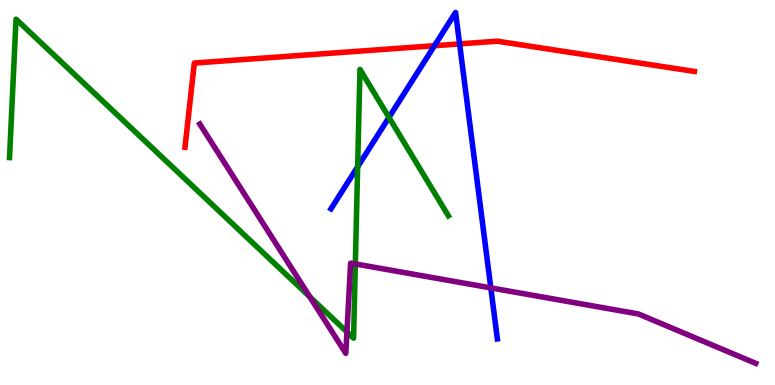[{'lines': ['blue', 'red'], 'intersections': [{'x': 5.61, 'y': 8.81}, {'x': 5.93, 'y': 8.86}]}, {'lines': ['green', 'red'], 'intersections': []}, {'lines': ['purple', 'red'], 'intersections': []}, {'lines': ['blue', 'green'], 'intersections': [{'x': 4.61, 'y': 5.67}, {'x': 5.02, 'y': 6.95}]}, {'lines': ['blue', 'purple'], 'intersections': [{'x': 6.33, 'y': 2.52}]}, {'lines': ['green', 'purple'], 'intersections': [{'x': 4.0, 'y': 2.29}, {'x': 4.48, 'y': 1.38}, {'x': 4.58, 'y': 3.14}]}]